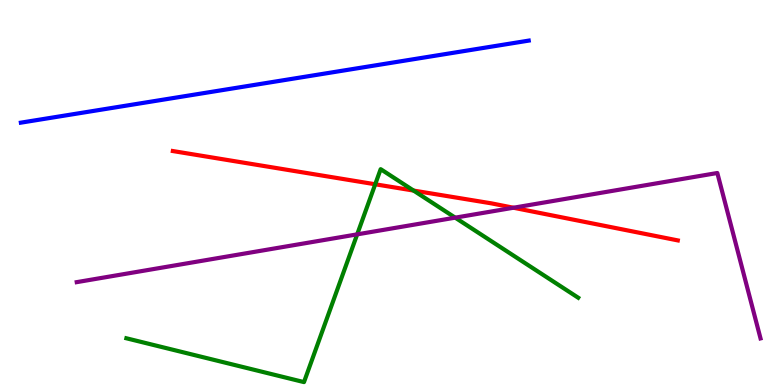[{'lines': ['blue', 'red'], 'intersections': []}, {'lines': ['green', 'red'], 'intersections': [{'x': 4.84, 'y': 5.21}, {'x': 5.34, 'y': 5.05}]}, {'lines': ['purple', 'red'], 'intersections': [{'x': 6.63, 'y': 4.6}]}, {'lines': ['blue', 'green'], 'intersections': []}, {'lines': ['blue', 'purple'], 'intersections': []}, {'lines': ['green', 'purple'], 'intersections': [{'x': 4.61, 'y': 3.91}, {'x': 5.87, 'y': 4.35}]}]